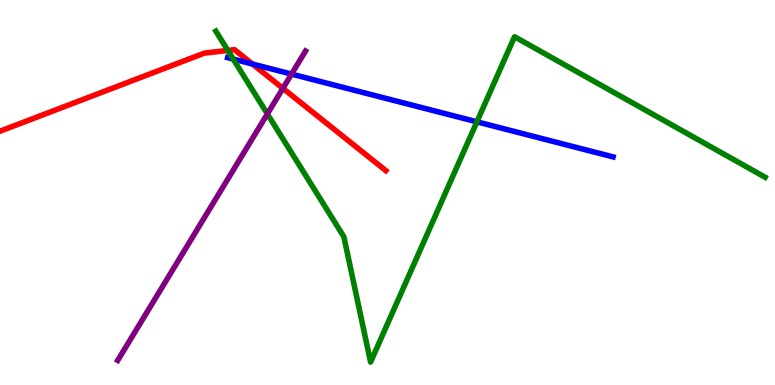[{'lines': ['blue', 'red'], 'intersections': [{'x': 3.26, 'y': 8.34}]}, {'lines': ['green', 'red'], 'intersections': [{'x': 2.94, 'y': 8.69}]}, {'lines': ['purple', 'red'], 'intersections': [{'x': 3.65, 'y': 7.71}]}, {'lines': ['blue', 'green'], 'intersections': [{'x': 3.01, 'y': 8.47}, {'x': 6.15, 'y': 6.84}]}, {'lines': ['blue', 'purple'], 'intersections': [{'x': 3.76, 'y': 8.08}]}, {'lines': ['green', 'purple'], 'intersections': [{'x': 3.45, 'y': 7.04}]}]